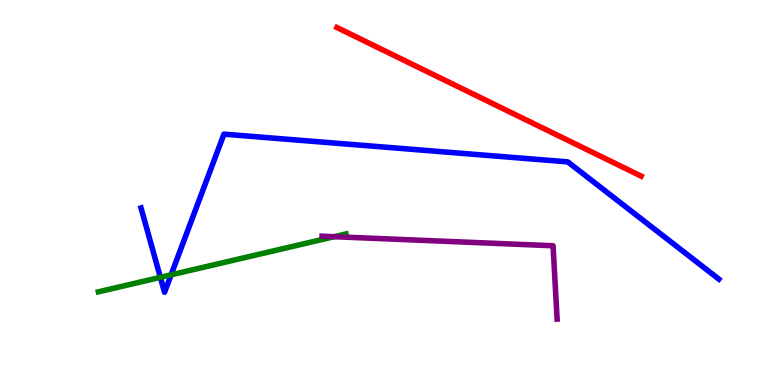[{'lines': ['blue', 'red'], 'intersections': []}, {'lines': ['green', 'red'], 'intersections': []}, {'lines': ['purple', 'red'], 'intersections': []}, {'lines': ['blue', 'green'], 'intersections': [{'x': 2.07, 'y': 2.8}, {'x': 2.21, 'y': 2.86}]}, {'lines': ['blue', 'purple'], 'intersections': []}, {'lines': ['green', 'purple'], 'intersections': [{'x': 4.31, 'y': 3.85}]}]